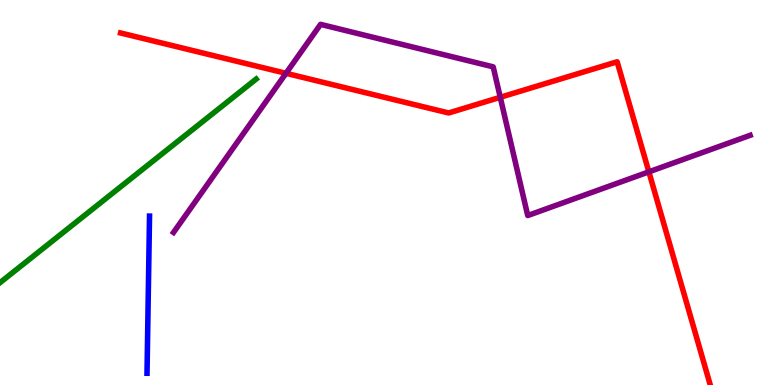[{'lines': ['blue', 'red'], 'intersections': []}, {'lines': ['green', 'red'], 'intersections': []}, {'lines': ['purple', 'red'], 'intersections': [{'x': 3.69, 'y': 8.1}, {'x': 6.45, 'y': 7.47}, {'x': 8.37, 'y': 5.54}]}, {'lines': ['blue', 'green'], 'intersections': []}, {'lines': ['blue', 'purple'], 'intersections': []}, {'lines': ['green', 'purple'], 'intersections': []}]